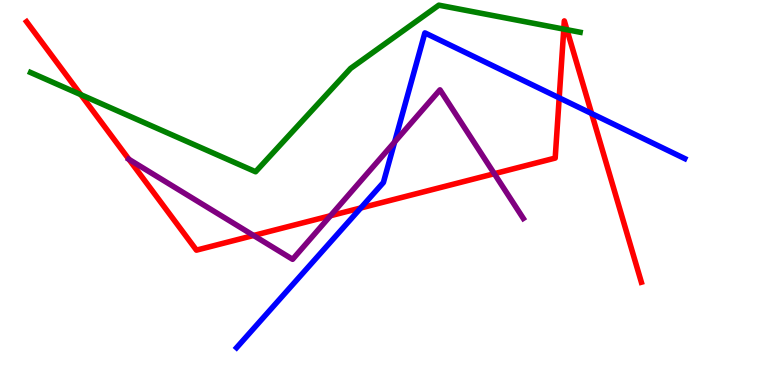[{'lines': ['blue', 'red'], 'intersections': [{'x': 4.65, 'y': 4.6}, {'x': 7.22, 'y': 7.46}, {'x': 7.63, 'y': 7.05}]}, {'lines': ['green', 'red'], 'intersections': [{'x': 1.04, 'y': 7.54}, {'x': 7.27, 'y': 9.24}, {'x': 7.32, 'y': 9.23}]}, {'lines': ['purple', 'red'], 'intersections': [{'x': 1.66, 'y': 5.86}, {'x': 3.27, 'y': 3.88}, {'x': 4.26, 'y': 4.4}, {'x': 6.38, 'y': 5.49}]}, {'lines': ['blue', 'green'], 'intersections': []}, {'lines': ['blue', 'purple'], 'intersections': [{'x': 5.09, 'y': 6.31}]}, {'lines': ['green', 'purple'], 'intersections': []}]